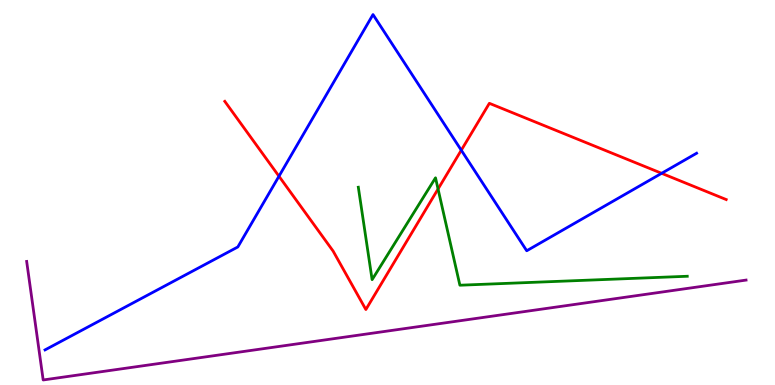[{'lines': ['blue', 'red'], 'intersections': [{'x': 3.6, 'y': 5.42}, {'x': 5.95, 'y': 6.1}, {'x': 8.54, 'y': 5.5}]}, {'lines': ['green', 'red'], 'intersections': [{'x': 5.65, 'y': 5.09}]}, {'lines': ['purple', 'red'], 'intersections': []}, {'lines': ['blue', 'green'], 'intersections': []}, {'lines': ['blue', 'purple'], 'intersections': []}, {'lines': ['green', 'purple'], 'intersections': []}]